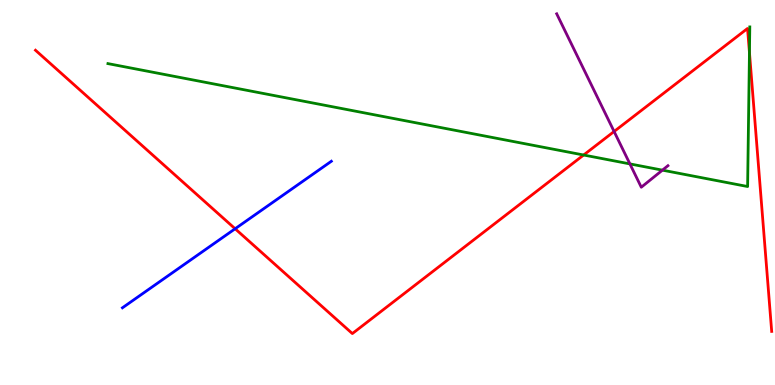[{'lines': ['blue', 'red'], 'intersections': [{'x': 3.03, 'y': 4.06}]}, {'lines': ['green', 'red'], 'intersections': [{'x': 7.53, 'y': 5.97}, {'x': 9.67, 'y': 8.63}]}, {'lines': ['purple', 'red'], 'intersections': [{'x': 7.92, 'y': 6.58}]}, {'lines': ['blue', 'green'], 'intersections': []}, {'lines': ['blue', 'purple'], 'intersections': []}, {'lines': ['green', 'purple'], 'intersections': [{'x': 8.13, 'y': 5.74}, {'x': 8.55, 'y': 5.58}]}]